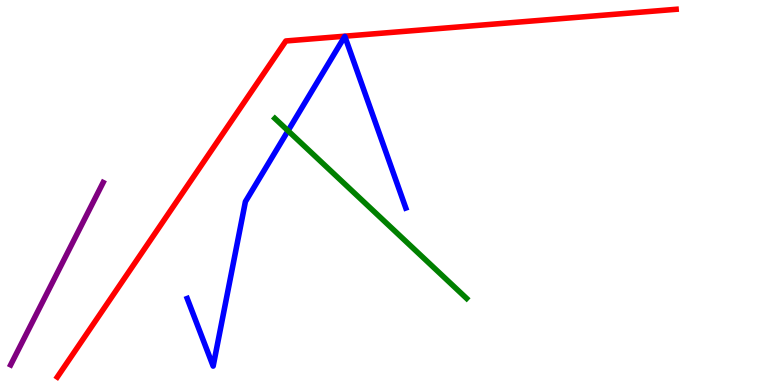[{'lines': ['blue', 'red'], 'intersections': []}, {'lines': ['green', 'red'], 'intersections': []}, {'lines': ['purple', 'red'], 'intersections': []}, {'lines': ['blue', 'green'], 'intersections': [{'x': 3.72, 'y': 6.6}]}, {'lines': ['blue', 'purple'], 'intersections': []}, {'lines': ['green', 'purple'], 'intersections': []}]